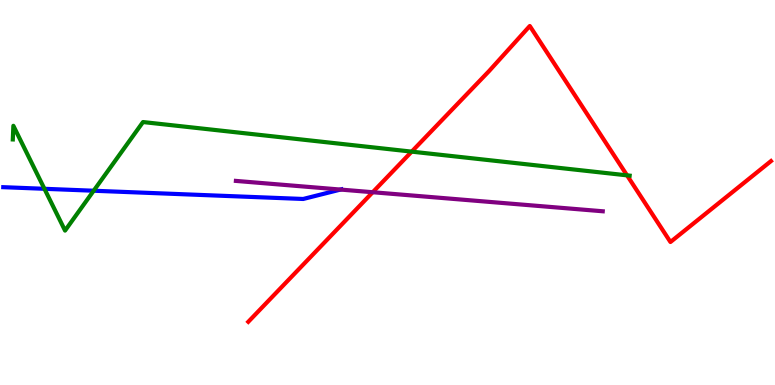[{'lines': ['blue', 'red'], 'intersections': []}, {'lines': ['green', 'red'], 'intersections': [{'x': 5.31, 'y': 6.06}, {'x': 8.09, 'y': 5.45}]}, {'lines': ['purple', 'red'], 'intersections': [{'x': 4.81, 'y': 5.01}]}, {'lines': ['blue', 'green'], 'intersections': [{'x': 0.573, 'y': 5.1}, {'x': 1.21, 'y': 5.05}]}, {'lines': ['blue', 'purple'], 'intersections': [{'x': 4.39, 'y': 5.08}]}, {'lines': ['green', 'purple'], 'intersections': []}]